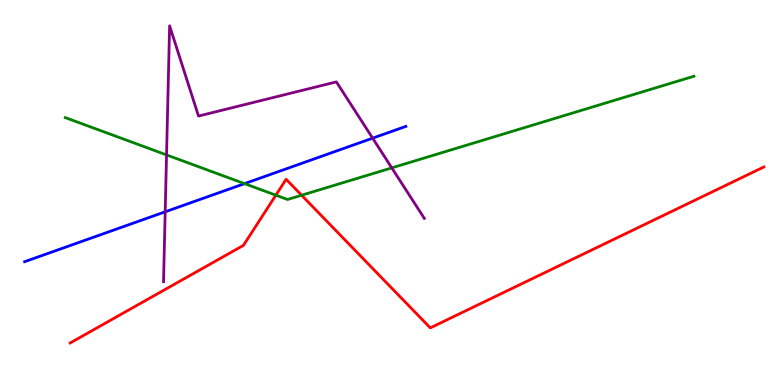[{'lines': ['blue', 'red'], 'intersections': []}, {'lines': ['green', 'red'], 'intersections': [{'x': 3.56, 'y': 4.93}, {'x': 3.89, 'y': 4.93}]}, {'lines': ['purple', 'red'], 'intersections': []}, {'lines': ['blue', 'green'], 'intersections': [{'x': 3.16, 'y': 5.23}]}, {'lines': ['blue', 'purple'], 'intersections': [{'x': 2.13, 'y': 4.5}, {'x': 4.81, 'y': 6.41}]}, {'lines': ['green', 'purple'], 'intersections': [{'x': 2.15, 'y': 5.98}, {'x': 5.06, 'y': 5.64}]}]